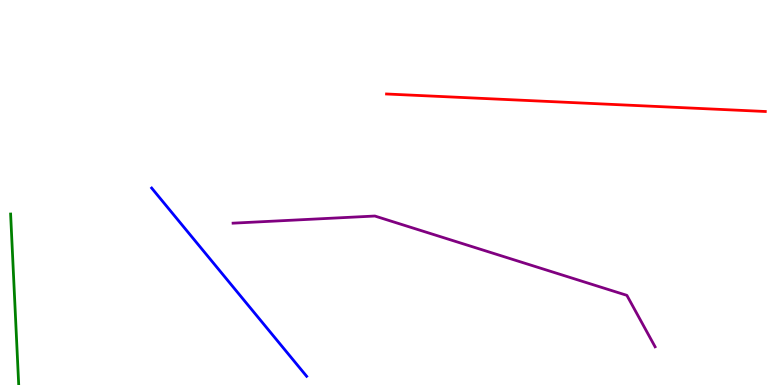[{'lines': ['blue', 'red'], 'intersections': []}, {'lines': ['green', 'red'], 'intersections': []}, {'lines': ['purple', 'red'], 'intersections': []}, {'lines': ['blue', 'green'], 'intersections': []}, {'lines': ['blue', 'purple'], 'intersections': []}, {'lines': ['green', 'purple'], 'intersections': []}]